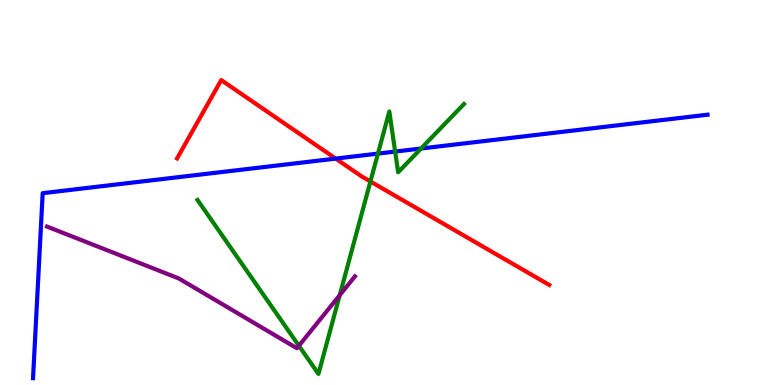[{'lines': ['blue', 'red'], 'intersections': [{'x': 4.33, 'y': 5.88}]}, {'lines': ['green', 'red'], 'intersections': [{'x': 4.78, 'y': 5.29}]}, {'lines': ['purple', 'red'], 'intersections': []}, {'lines': ['blue', 'green'], 'intersections': [{'x': 4.88, 'y': 6.01}, {'x': 5.1, 'y': 6.06}, {'x': 5.43, 'y': 6.14}]}, {'lines': ['blue', 'purple'], 'intersections': []}, {'lines': ['green', 'purple'], 'intersections': [{'x': 3.86, 'y': 1.02}, {'x': 4.38, 'y': 2.33}]}]